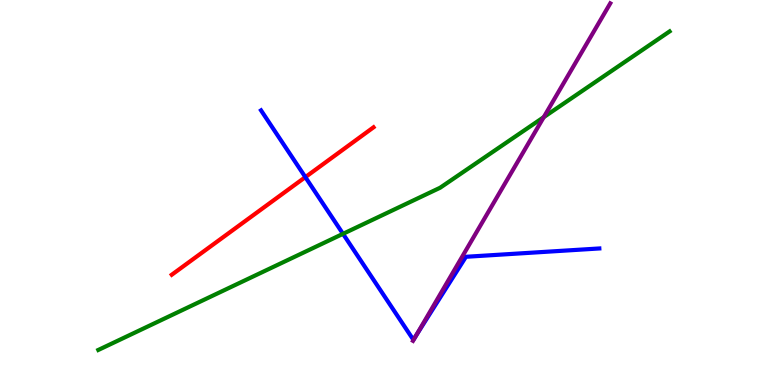[{'lines': ['blue', 'red'], 'intersections': [{'x': 3.94, 'y': 5.4}]}, {'lines': ['green', 'red'], 'intersections': []}, {'lines': ['purple', 'red'], 'intersections': []}, {'lines': ['blue', 'green'], 'intersections': [{'x': 4.43, 'y': 3.93}]}, {'lines': ['blue', 'purple'], 'intersections': [{'x': 5.37, 'y': 1.29}]}, {'lines': ['green', 'purple'], 'intersections': [{'x': 7.02, 'y': 6.96}]}]